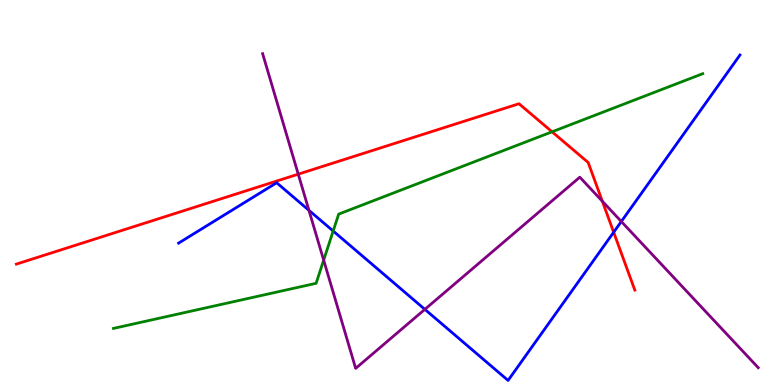[{'lines': ['blue', 'red'], 'intersections': [{'x': 7.92, 'y': 3.97}]}, {'lines': ['green', 'red'], 'intersections': [{'x': 7.12, 'y': 6.58}]}, {'lines': ['purple', 'red'], 'intersections': [{'x': 3.85, 'y': 5.48}, {'x': 7.77, 'y': 4.77}]}, {'lines': ['blue', 'green'], 'intersections': [{'x': 4.3, 'y': 4.0}]}, {'lines': ['blue', 'purple'], 'intersections': [{'x': 3.99, 'y': 4.54}, {'x': 5.48, 'y': 1.96}, {'x': 8.02, 'y': 4.25}]}, {'lines': ['green', 'purple'], 'intersections': [{'x': 4.18, 'y': 3.24}]}]